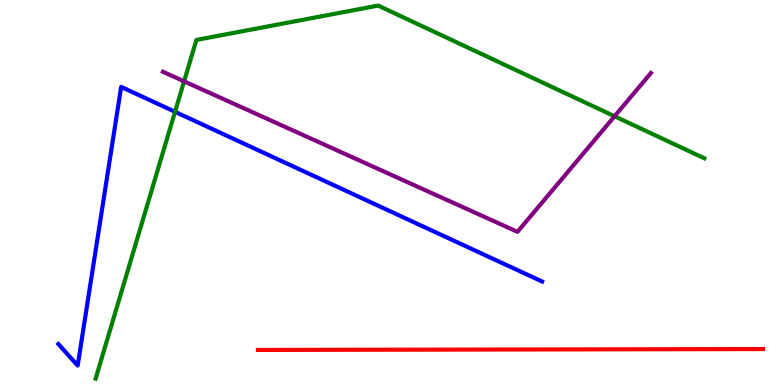[{'lines': ['blue', 'red'], 'intersections': []}, {'lines': ['green', 'red'], 'intersections': []}, {'lines': ['purple', 'red'], 'intersections': []}, {'lines': ['blue', 'green'], 'intersections': [{'x': 2.26, 'y': 7.1}]}, {'lines': ['blue', 'purple'], 'intersections': []}, {'lines': ['green', 'purple'], 'intersections': [{'x': 2.38, 'y': 7.89}, {'x': 7.93, 'y': 6.98}]}]